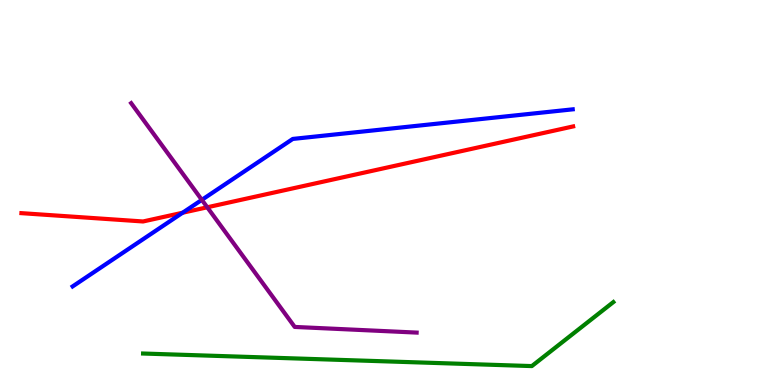[{'lines': ['blue', 'red'], 'intersections': [{'x': 2.36, 'y': 4.47}]}, {'lines': ['green', 'red'], 'intersections': []}, {'lines': ['purple', 'red'], 'intersections': [{'x': 2.67, 'y': 4.62}]}, {'lines': ['blue', 'green'], 'intersections': []}, {'lines': ['blue', 'purple'], 'intersections': [{'x': 2.6, 'y': 4.81}]}, {'lines': ['green', 'purple'], 'intersections': []}]